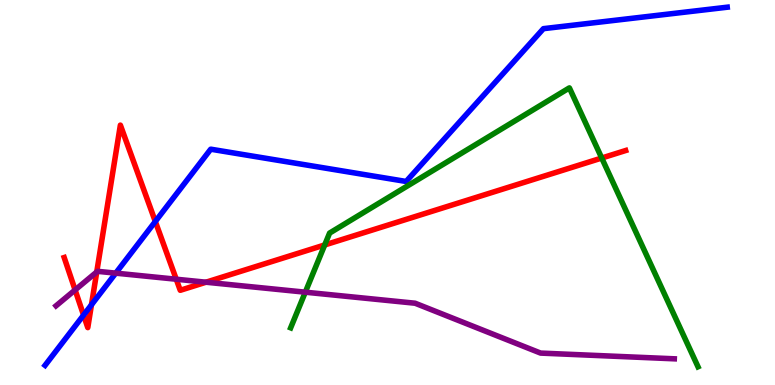[{'lines': ['blue', 'red'], 'intersections': [{'x': 1.08, 'y': 1.82}, {'x': 1.18, 'y': 2.08}, {'x': 2.0, 'y': 4.25}]}, {'lines': ['green', 'red'], 'intersections': [{'x': 4.19, 'y': 3.64}, {'x': 7.76, 'y': 5.9}]}, {'lines': ['purple', 'red'], 'intersections': [{'x': 0.969, 'y': 2.47}, {'x': 1.25, 'y': 2.94}, {'x': 2.27, 'y': 2.75}, {'x': 2.66, 'y': 2.67}]}, {'lines': ['blue', 'green'], 'intersections': []}, {'lines': ['blue', 'purple'], 'intersections': [{'x': 1.49, 'y': 2.91}]}, {'lines': ['green', 'purple'], 'intersections': [{'x': 3.94, 'y': 2.41}]}]